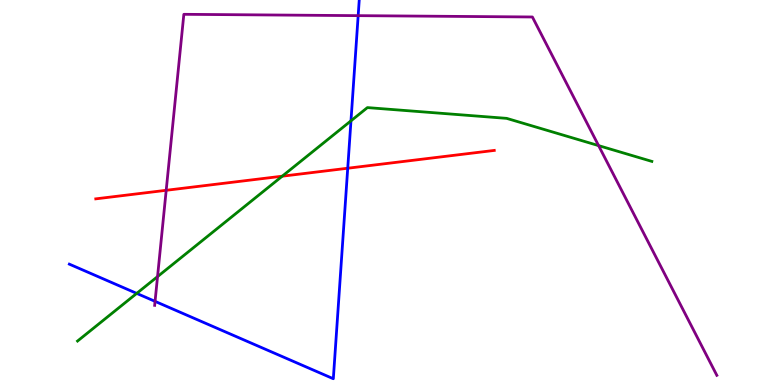[{'lines': ['blue', 'red'], 'intersections': [{'x': 4.49, 'y': 5.63}]}, {'lines': ['green', 'red'], 'intersections': [{'x': 3.64, 'y': 5.42}]}, {'lines': ['purple', 'red'], 'intersections': [{'x': 2.14, 'y': 5.06}]}, {'lines': ['blue', 'green'], 'intersections': [{'x': 1.76, 'y': 2.38}, {'x': 4.53, 'y': 6.86}]}, {'lines': ['blue', 'purple'], 'intersections': [{'x': 2.0, 'y': 2.17}, {'x': 4.62, 'y': 9.59}]}, {'lines': ['green', 'purple'], 'intersections': [{'x': 2.03, 'y': 2.82}, {'x': 7.72, 'y': 6.22}]}]